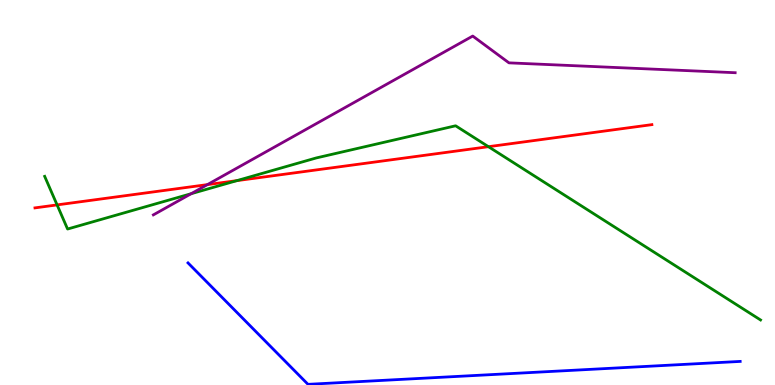[{'lines': ['blue', 'red'], 'intersections': []}, {'lines': ['green', 'red'], 'intersections': [{'x': 0.737, 'y': 4.68}, {'x': 3.06, 'y': 5.31}, {'x': 6.3, 'y': 6.19}]}, {'lines': ['purple', 'red'], 'intersections': [{'x': 2.68, 'y': 5.2}]}, {'lines': ['blue', 'green'], 'intersections': []}, {'lines': ['blue', 'purple'], 'intersections': []}, {'lines': ['green', 'purple'], 'intersections': [{'x': 2.47, 'y': 4.97}]}]